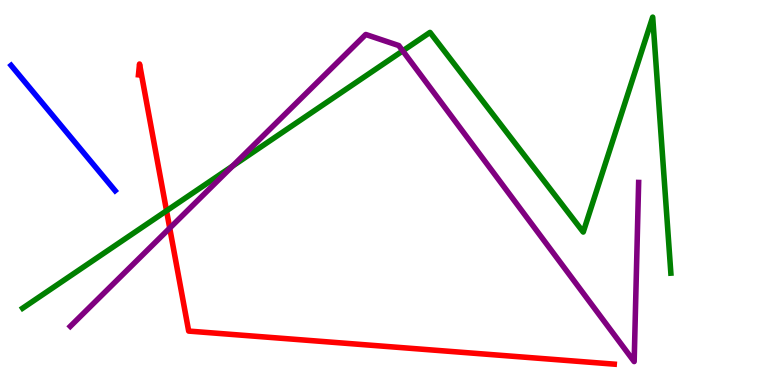[{'lines': ['blue', 'red'], 'intersections': []}, {'lines': ['green', 'red'], 'intersections': [{'x': 2.15, 'y': 4.53}]}, {'lines': ['purple', 'red'], 'intersections': [{'x': 2.19, 'y': 4.07}]}, {'lines': ['blue', 'green'], 'intersections': []}, {'lines': ['blue', 'purple'], 'intersections': []}, {'lines': ['green', 'purple'], 'intersections': [{'x': 3.0, 'y': 5.69}, {'x': 5.2, 'y': 8.68}]}]